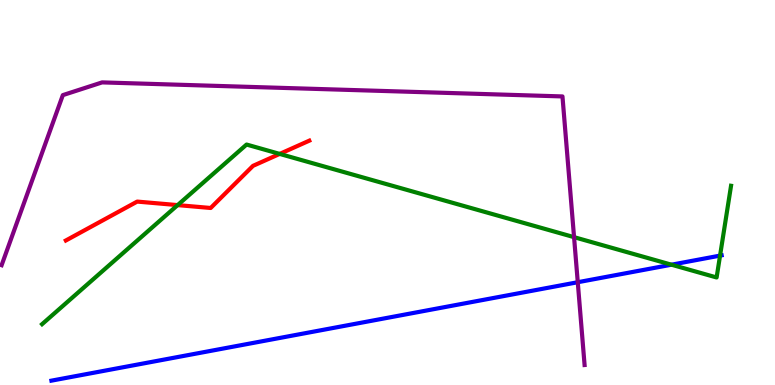[{'lines': ['blue', 'red'], 'intersections': []}, {'lines': ['green', 'red'], 'intersections': [{'x': 2.29, 'y': 4.67}, {'x': 3.61, 'y': 6.0}]}, {'lines': ['purple', 'red'], 'intersections': []}, {'lines': ['blue', 'green'], 'intersections': [{'x': 8.66, 'y': 3.12}, {'x': 9.29, 'y': 3.36}]}, {'lines': ['blue', 'purple'], 'intersections': [{'x': 7.46, 'y': 2.67}]}, {'lines': ['green', 'purple'], 'intersections': [{'x': 7.41, 'y': 3.84}]}]